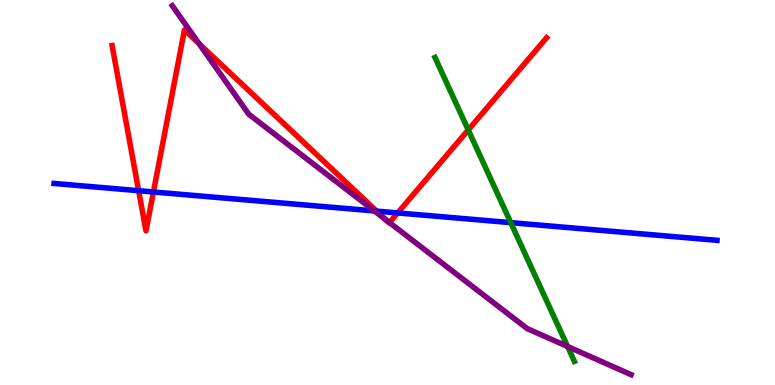[{'lines': ['blue', 'red'], 'intersections': [{'x': 1.79, 'y': 5.05}, {'x': 1.98, 'y': 5.01}, {'x': 4.86, 'y': 4.52}, {'x': 5.13, 'y': 4.47}]}, {'lines': ['green', 'red'], 'intersections': [{'x': 6.04, 'y': 6.62}]}, {'lines': ['purple', 'red'], 'intersections': [{'x': 2.57, 'y': 8.87}, {'x': 4.97, 'y': 4.3}, {'x': 5.03, 'y': 4.22}]}, {'lines': ['blue', 'green'], 'intersections': [{'x': 6.59, 'y': 4.22}]}, {'lines': ['blue', 'purple'], 'intersections': [{'x': 4.83, 'y': 4.52}]}, {'lines': ['green', 'purple'], 'intersections': [{'x': 7.32, 'y': 0.999}]}]